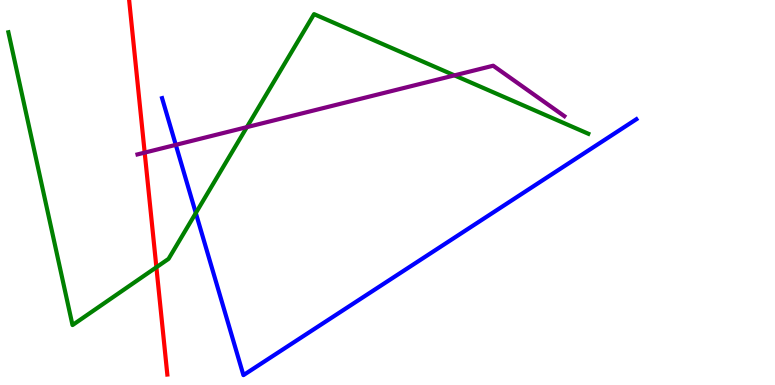[{'lines': ['blue', 'red'], 'intersections': []}, {'lines': ['green', 'red'], 'intersections': [{'x': 2.02, 'y': 3.06}]}, {'lines': ['purple', 'red'], 'intersections': [{'x': 1.87, 'y': 6.04}]}, {'lines': ['blue', 'green'], 'intersections': [{'x': 2.53, 'y': 4.47}]}, {'lines': ['blue', 'purple'], 'intersections': [{'x': 2.27, 'y': 6.24}]}, {'lines': ['green', 'purple'], 'intersections': [{'x': 3.19, 'y': 6.7}, {'x': 5.86, 'y': 8.04}]}]